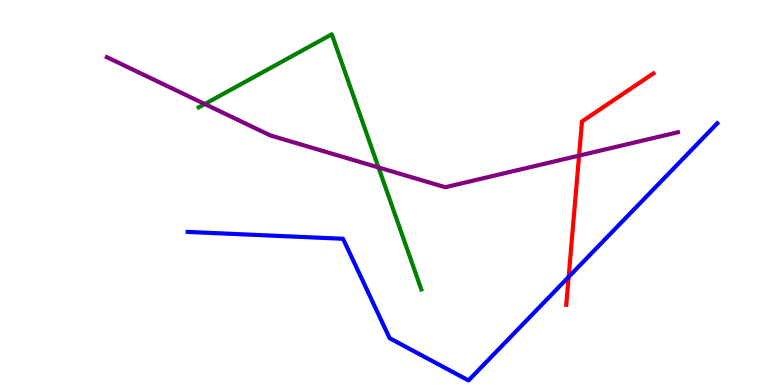[{'lines': ['blue', 'red'], 'intersections': [{'x': 7.34, 'y': 2.81}]}, {'lines': ['green', 'red'], 'intersections': []}, {'lines': ['purple', 'red'], 'intersections': [{'x': 7.47, 'y': 5.96}]}, {'lines': ['blue', 'green'], 'intersections': []}, {'lines': ['blue', 'purple'], 'intersections': []}, {'lines': ['green', 'purple'], 'intersections': [{'x': 2.64, 'y': 7.3}, {'x': 4.88, 'y': 5.65}]}]